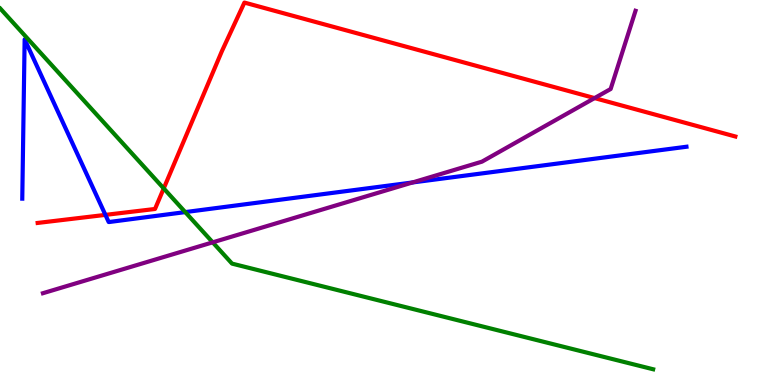[{'lines': ['blue', 'red'], 'intersections': [{'x': 1.36, 'y': 4.42}]}, {'lines': ['green', 'red'], 'intersections': [{'x': 2.11, 'y': 5.11}]}, {'lines': ['purple', 'red'], 'intersections': [{'x': 7.67, 'y': 7.45}]}, {'lines': ['blue', 'green'], 'intersections': [{'x': 2.39, 'y': 4.49}]}, {'lines': ['blue', 'purple'], 'intersections': [{'x': 5.32, 'y': 5.26}]}, {'lines': ['green', 'purple'], 'intersections': [{'x': 2.74, 'y': 3.71}]}]